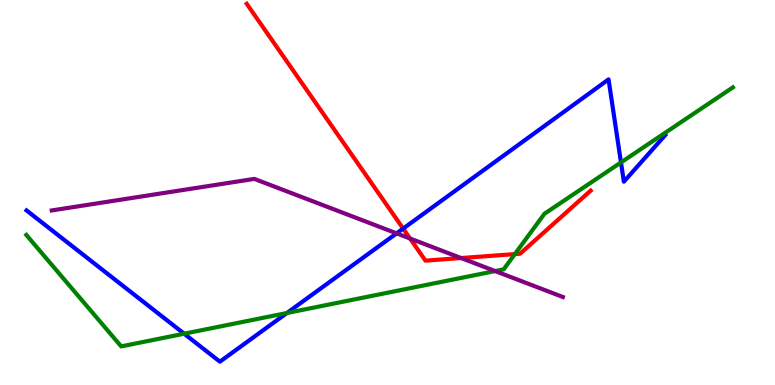[{'lines': ['blue', 'red'], 'intersections': [{'x': 5.2, 'y': 4.06}]}, {'lines': ['green', 'red'], 'intersections': [{'x': 6.64, 'y': 3.4}]}, {'lines': ['purple', 'red'], 'intersections': [{'x': 5.29, 'y': 3.81}, {'x': 5.95, 'y': 3.3}]}, {'lines': ['blue', 'green'], 'intersections': [{'x': 2.38, 'y': 1.33}, {'x': 3.7, 'y': 1.87}, {'x': 8.01, 'y': 5.78}]}, {'lines': ['blue', 'purple'], 'intersections': [{'x': 5.12, 'y': 3.94}]}, {'lines': ['green', 'purple'], 'intersections': [{'x': 6.39, 'y': 2.96}]}]